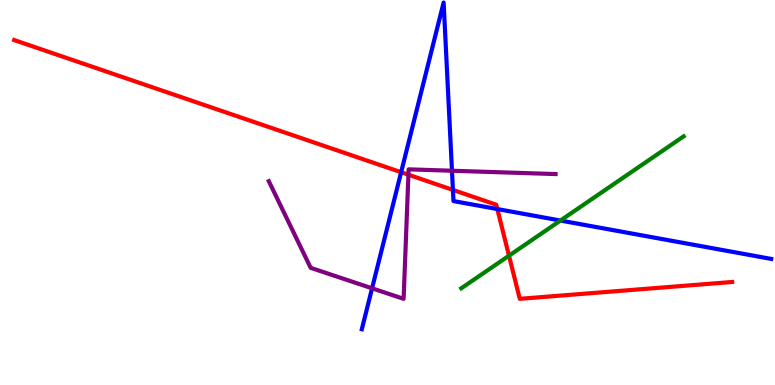[{'lines': ['blue', 'red'], 'intersections': [{'x': 5.18, 'y': 5.53}, {'x': 5.84, 'y': 5.07}, {'x': 6.42, 'y': 4.57}]}, {'lines': ['green', 'red'], 'intersections': [{'x': 6.57, 'y': 3.36}]}, {'lines': ['purple', 'red'], 'intersections': [{'x': 5.27, 'y': 5.46}]}, {'lines': ['blue', 'green'], 'intersections': [{'x': 7.23, 'y': 4.27}]}, {'lines': ['blue', 'purple'], 'intersections': [{'x': 4.8, 'y': 2.51}, {'x': 5.83, 'y': 5.57}]}, {'lines': ['green', 'purple'], 'intersections': []}]